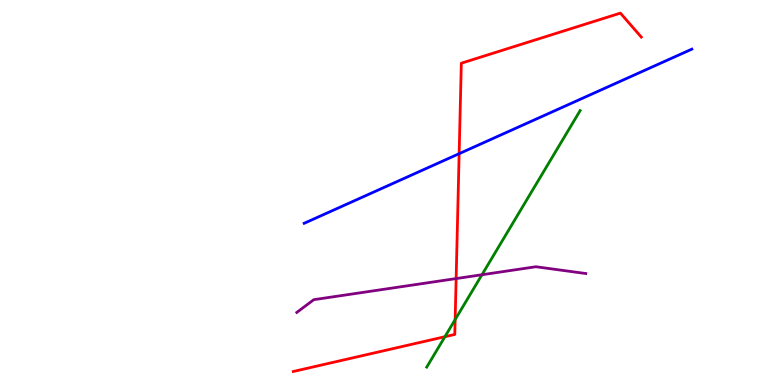[{'lines': ['blue', 'red'], 'intersections': [{'x': 5.92, 'y': 6.01}]}, {'lines': ['green', 'red'], 'intersections': [{'x': 5.74, 'y': 1.25}, {'x': 5.87, 'y': 1.7}]}, {'lines': ['purple', 'red'], 'intersections': [{'x': 5.89, 'y': 2.76}]}, {'lines': ['blue', 'green'], 'intersections': []}, {'lines': ['blue', 'purple'], 'intersections': []}, {'lines': ['green', 'purple'], 'intersections': [{'x': 6.22, 'y': 2.86}]}]